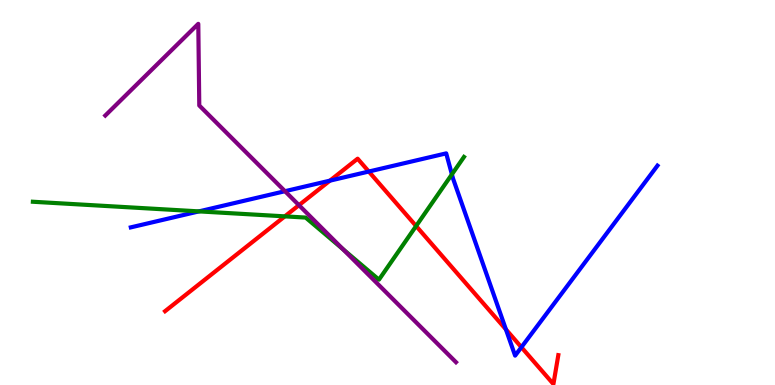[{'lines': ['blue', 'red'], 'intersections': [{'x': 4.26, 'y': 5.31}, {'x': 4.76, 'y': 5.54}, {'x': 6.53, 'y': 1.44}, {'x': 6.73, 'y': 0.981}]}, {'lines': ['green', 'red'], 'intersections': [{'x': 3.68, 'y': 4.38}, {'x': 5.37, 'y': 4.13}]}, {'lines': ['purple', 'red'], 'intersections': [{'x': 3.86, 'y': 4.67}]}, {'lines': ['blue', 'green'], 'intersections': [{'x': 2.57, 'y': 4.51}, {'x': 5.83, 'y': 5.47}]}, {'lines': ['blue', 'purple'], 'intersections': [{'x': 3.68, 'y': 5.03}]}, {'lines': ['green', 'purple'], 'intersections': [{'x': 4.43, 'y': 3.53}]}]